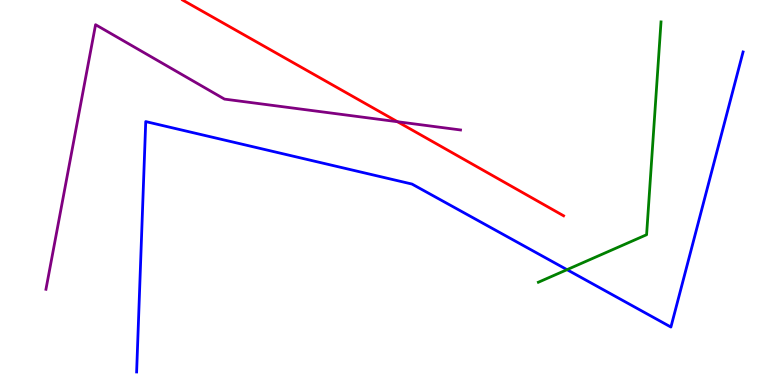[{'lines': ['blue', 'red'], 'intersections': []}, {'lines': ['green', 'red'], 'intersections': []}, {'lines': ['purple', 'red'], 'intersections': [{'x': 5.13, 'y': 6.84}]}, {'lines': ['blue', 'green'], 'intersections': [{'x': 7.32, 'y': 3.0}]}, {'lines': ['blue', 'purple'], 'intersections': []}, {'lines': ['green', 'purple'], 'intersections': []}]